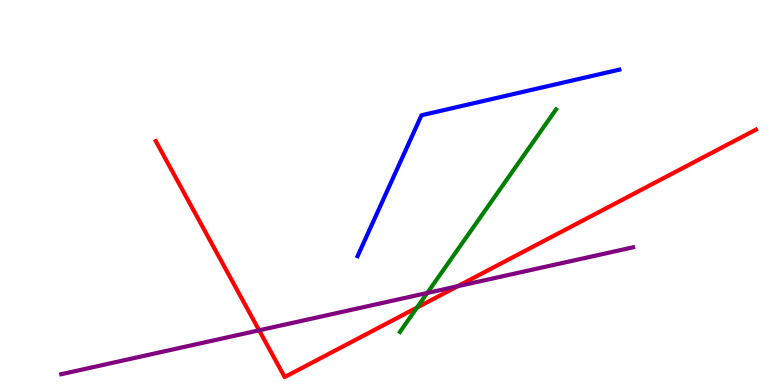[{'lines': ['blue', 'red'], 'intersections': []}, {'lines': ['green', 'red'], 'intersections': [{'x': 5.38, 'y': 2.01}]}, {'lines': ['purple', 'red'], 'intersections': [{'x': 3.34, 'y': 1.42}, {'x': 5.9, 'y': 2.56}]}, {'lines': ['blue', 'green'], 'intersections': []}, {'lines': ['blue', 'purple'], 'intersections': []}, {'lines': ['green', 'purple'], 'intersections': [{'x': 5.51, 'y': 2.39}]}]